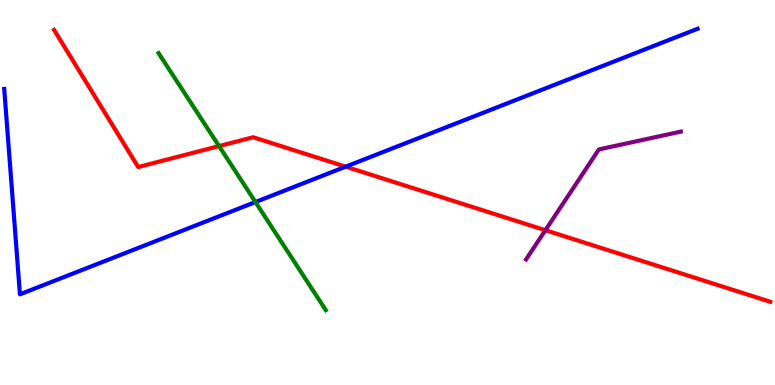[{'lines': ['blue', 'red'], 'intersections': [{'x': 4.46, 'y': 5.67}]}, {'lines': ['green', 'red'], 'intersections': [{'x': 2.83, 'y': 6.21}]}, {'lines': ['purple', 'red'], 'intersections': [{'x': 7.04, 'y': 4.02}]}, {'lines': ['blue', 'green'], 'intersections': [{'x': 3.3, 'y': 4.75}]}, {'lines': ['blue', 'purple'], 'intersections': []}, {'lines': ['green', 'purple'], 'intersections': []}]